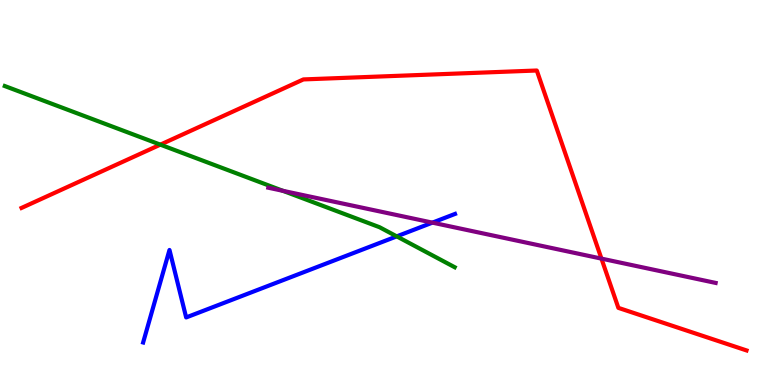[{'lines': ['blue', 'red'], 'intersections': []}, {'lines': ['green', 'red'], 'intersections': [{'x': 2.07, 'y': 6.24}]}, {'lines': ['purple', 'red'], 'intersections': [{'x': 7.76, 'y': 3.28}]}, {'lines': ['blue', 'green'], 'intersections': [{'x': 5.12, 'y': 3.86}]}, {'lines': ['blue', 'purple'], 'intersections': [{'x': 5.58, 'y': 4.22}]}, {'lines': ['green', 'purple'], 'intersections': [{'x': 3.65, 'y': 5.04}]}]